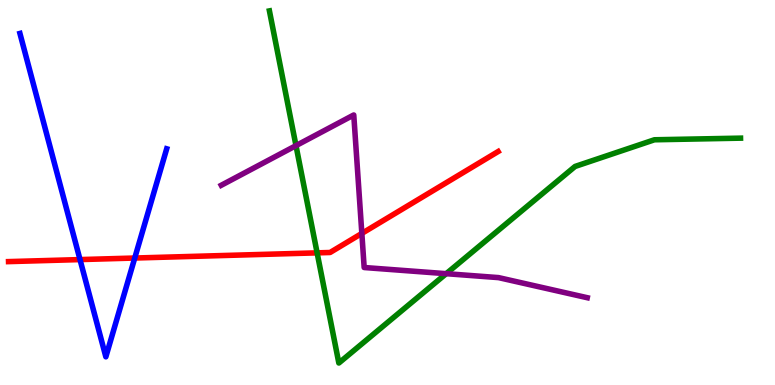[{'lines': ['blue', 'red'], 'intersections': [{'x': 1.03, 'y': 3.26}, {'x': 1.74, 'y': 3.3}]}, {'lines': ['green', 'red'], 'intersections': [{'x': 4.09, 'y': 3.43}]}, {'lines': ['purple', 'red'], 'intersections': [{'x': 4.67, 'y': 3.94}]}, {'lines': ['blue', 'green'], 'intersections': []}, {'lines': ['blue', 'purple'], 'intersections': []}, {'lines': ['green', 'purple'], 'intersections': [{'x': 3.82, 'y': 6.22}, {'x': 5.76, 'y': 2.89}]}]